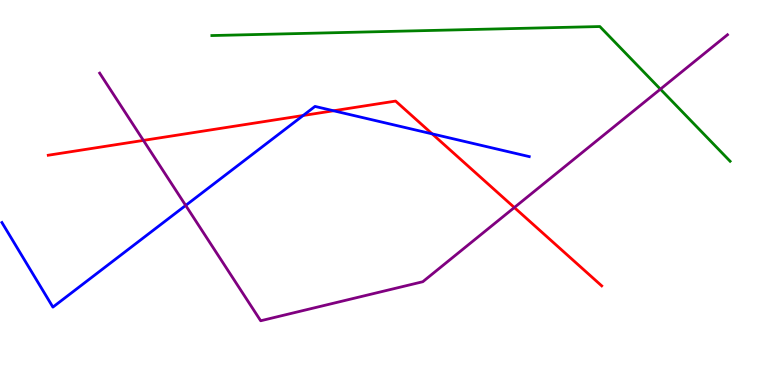[{'lines': ['blue', 'red'], 'intersections': [{'x': 3.91, 'y': 7.0}, {'x': 4.3, 'y': 7.12}, {'x': 5.58, 'y': 6.52}]}, {'lines': ['green', 'red'], 'intersections': []}, {'lines': ['purple', 'red'], 'intersections': [{'x': 1.85, 'y': 6.35}, {'x': 6.64, 'y': 4.61}]}, {'lines': ['blue', 'green'], 'intersections': []}, {'lines': ['blue', 'purple'], 'intersections': [{'x': 2.4, 'y': 4.66}]}, {'lines': ['green', 'purple'], 'intersections': [{'x': 8.52, 'y': 7.68}]}]